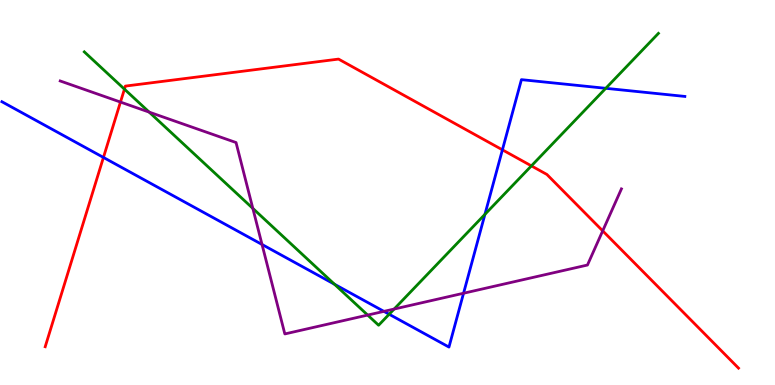[{'lines': ['blue', 'red'], 'intersections': [{'x': 1.33, 'y': 5.91}, {'x': 6.48, 'y': 6.11}]}, {'lines': ['green', 'red'], 'intersections': [{'x': 1.61, 'y': 7.68}, {'x': 6.86, 'y': 5.69}]}, {'lines': ['purple', 'red'], 'intersections': [{'x': 1.55, 'y': 7.35}, {'x': 7.78, 'y': 4.0}]}, {'lines': ['blue', 'green'], 'intersections': [{'x': 4.32, 'y': 2.62}, {'x': 5.02, 'y': 1.84}, {'x': 6.26, 'y': 4.43}, {'x': 7.82, 'y': 7.71}]}, {'lines': ['blue', 'purple'], 'intersections': [{'x': 3.38, 'y': 3.65}, {'x': 4.95, 'y': 1.91}, {'x': 5.98, 'y': 2.38}]}, {'lines': ['green', 'purple'], 'intersections': [{'x': 1.92, 'y': 7.09}, {'x': 3.26, 'y': 4.59}, {'x': 4.74, 'y': 1.82}, {'x': 5.09, 'y': 1.97}]}]